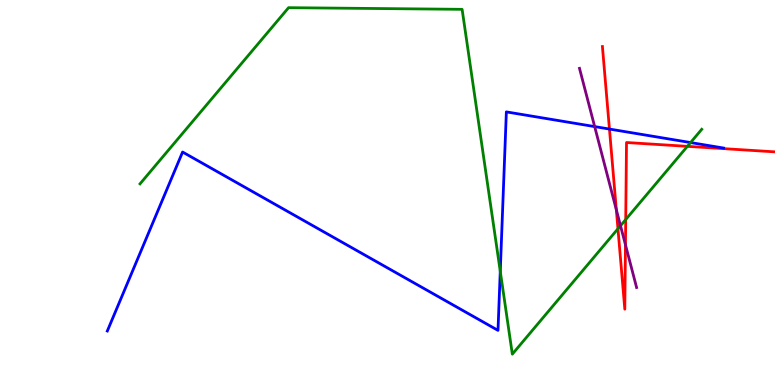[{'lines': ['blue', 'red'], 'intersections': [{'x': 7.86, 'y': 6.65}]}, {'lines': ['green', 'red'], 'intersections': [{'x': 7.97, 'y': 4.06}, {'x': 8.07, 'y': 4.3}, {'x': 8.87, 'y': 6.2}]}, {'lines': ['purple', 'red'], 'intersections': [{'x': 7.95, 'y': 4.55}, {'x': 8.07, 'y': 3.64}]}, {'lines': ['blue', 'green'], 'intersections': [{'x': 6.45, 'y': 2.95}, {'x': 8.91, 'y': 6.3}]}, {'lines': ['blue', 'purple'], 'intersections': [{'x': 7.67, 'y': 6.71}]}, {'lines': ['green', 'purple'], 'intersections': [{'x': 8.01, 'y': 4.14}]}]